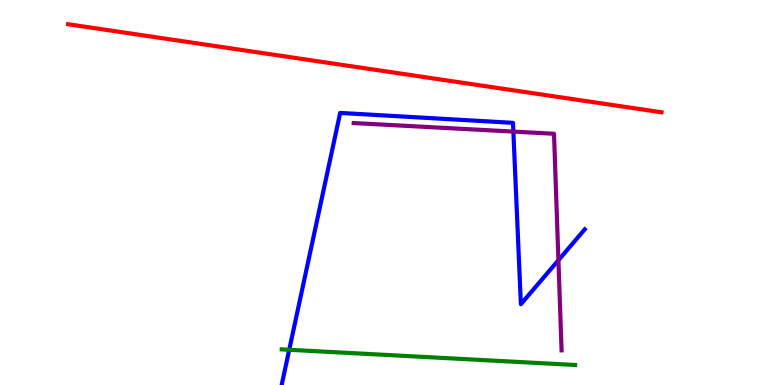[{'lines': ['blue', 'red'], 'intersections': []}, {'lines': ['green', 'red'], 'intersections': []}, {'lines': ['purple', 'red'], 'intersections': []}, {'lines': ['blue', 'green'], 'intersections': [{'x': 3.73, 'y': 0.915}]}, {'lines': ['blue', 'purple'], 'intersections': [{'x': 6.62, 'y': 6.58}, {'x': 7.21, 'y': 3.24}]}, {'lines': ['green', 'purple'], 'intersections': []}]